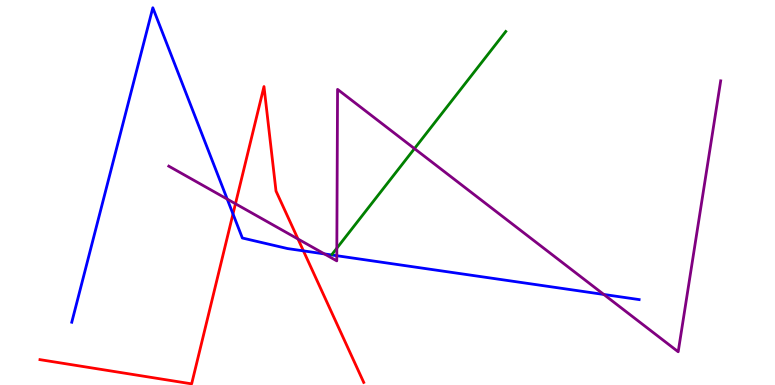[{'lines': ['blue', 'red'], 'intersections': [{'x': 3.01, 'y': 4.44}, {'x': 3.92, 'y': 3.48}]}, {'lines': ['green', 'red'], 'intersections': []}, {'lines': ['purple', 'red'], 'intersections': [{'x': 3.04, 'y': 4.71}, {'x': 3.85, 'y': 3.79}]}, {'lines': ['blue', 'green'], 'intersections': []}, {'lines': ['blue', 'purple'], 'intersections': [{'x': 2.93, 'y': 4.83}, {'x': 4.19, 'y': 3.4}, {'x': 4.35, 'y': 3.36}, {'x': 7.79, 'y': 2.35}]}, {'lines': ['green', 'purple'], 'intersections': [{'x': 4.35, 'y': 3.55}, {'x': 5.35, 'y': 6.14}]}]